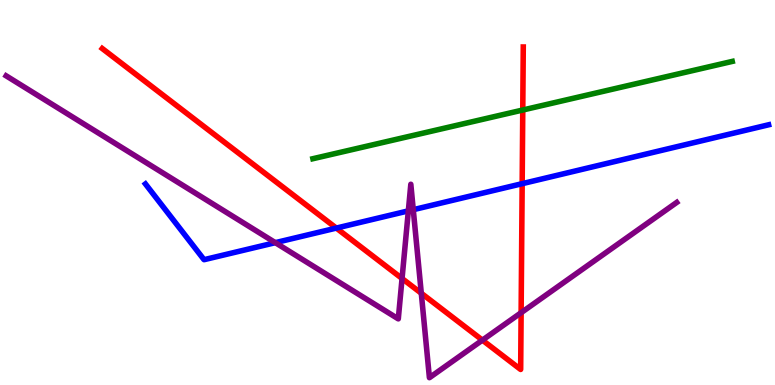[{'lines': ['blue', 'red'], 'intersections': [{'x': 4.34, 'y': 4.08}, {'x': 6.74, 'y': 5.23}]}, {'lines': ['green', 'red'], 'intersections': [{'x': 6.75, 'y': 7.14}]}, {'lines': ['purple', 'red'], 'intersections': [{'x': 5.19, 'y': 2.77}, {'x': 5.44, 'y': 2.38}, {'x': 6.22, 'y': 1.17}, {'x': 6.72, 'y': 1.88}]}, {'lines': ['blue', 'green'], 'intersections': []}, {'lines': ['blue', 'purple'], 'intersections': [{'x': 3.55, 'y': 3.7}, {'x': 5.27, 'y': 4.52}, {'x': 5.33, 'y': 4.55}]}, {'lines': ['green', 'purple'], 'intersections': []}]